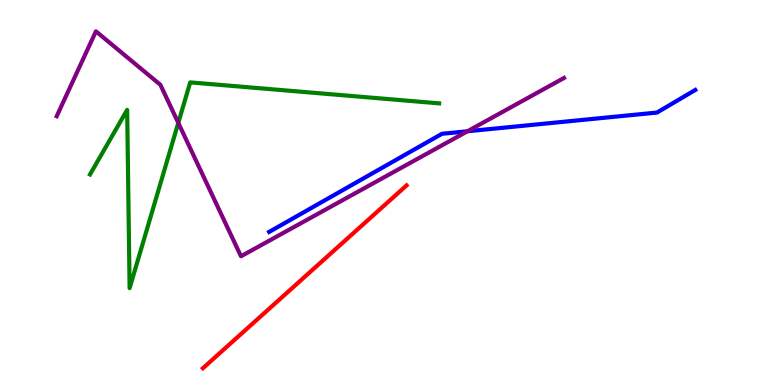[{'lines': ['blue', 'red'], 'intersections': []}, {'lines': ['green', 'red'], 'intersections': []}, {'lines': ['purple', 'red'], 'intersections': []}, {'lines': ['blue', 'green'], 'intersections': []}, {'lines': ['blue', 'purple'], 'intersections': [{'x': 6.03, 'y': 6.59}]}, {'lines': ['green', 'purple'], 'intersections': [{'x': 2.3, 'y': 6.81}]}]